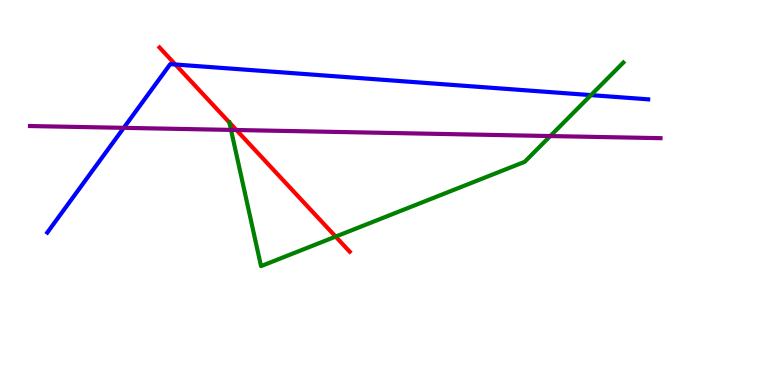[{'lines': ['blue', 'red'], 'intersections': [{'x': 2.26, 'y': 8.32}]}, {'lines': ['green', 'red'], 'intersections': [{'x': 2.96, 'y': 6.82}, {'x': 4.33, 'y': 3.85}]}, {'lines': ['purple', 'red'], 'intersections': [{'x': 3.05, 'y': 6.62}]}, {'lines': ['blue', 'green'], 'intersections': [{'x': 7.63, 'y': 7.53}]}, {'lines': ['blue', 'purple'], 'intersections': [{'x': 1.6, 'y': 6.68}]}, {'lines': ['green', 'purple'], 'intersections': [{'x': 2.98, 'y': 6.63}, {'x': 7.1, 'y': 6.47}]}]